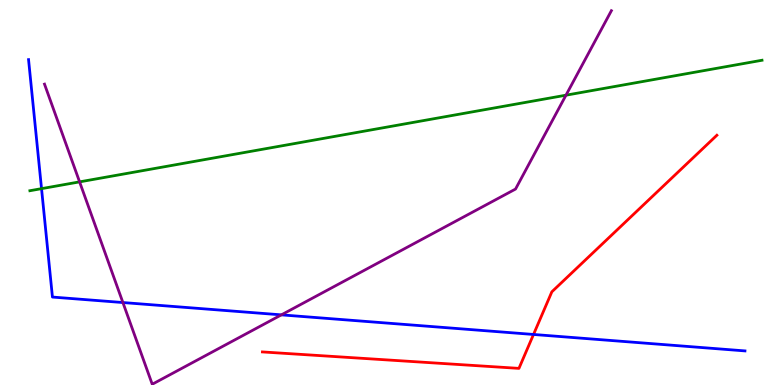[{'lines': ['blue', 'red'], 'intersections': [{'x': 6.88, 'y': 1.31}]}, {'lines': ['green', 'red'], 'intersections': []}, {'lines': ['purple', 'red'], 'intersections': []}, {'lines': ['blue', 'green'], 'intersections': [{'x': 0.536, 'y': 5.1}]}, {'lines': ['blue', 'purple'], 'intersections': [{'x': 1.59, 'y': 2.14}, {'x': 3.63, 'y': 1.82}]}, {'lines': ['green', 'purple'], 'intersections': [{'x': 1.03, 'y': 5.28}, {'x': 7.3, 'y': 7.53}]}]